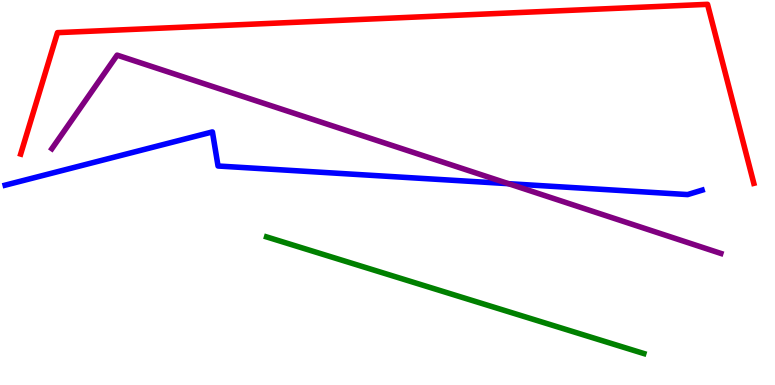[{'lines': ['blue', 'red'], 'intersections': []}, {'lines': ['green', 'red'], 'intersections': []}, {'lines': ['purple', 'red'], 'intersections': []}, {'lines': ['blue', 'green'], 'intersections': []}, {'lines': ['blue', 'purple'], 'intersections': [{'x': 6.56, 'y': 5.23}]}, {'lines': ['green', 'purple'], 'intersections': []}]